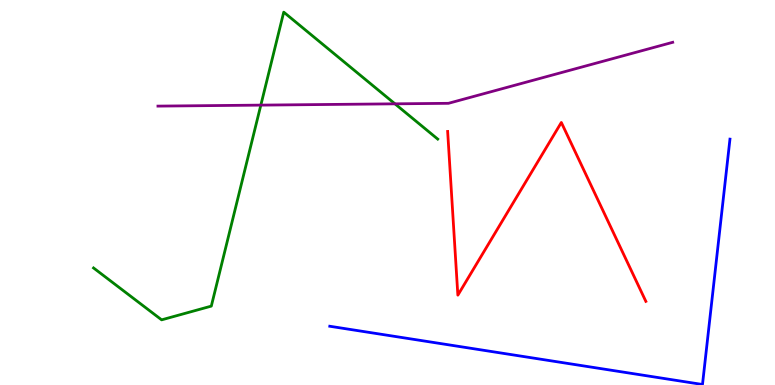[{'lines': ['blue', 'red'], 'intersections': []}, {'lines': ['green', 'red'], 'intersections': []}, {'lines': ['purple', 'red'], 'intersections': []}, {'lines': ['blue', 'green'], 'intersections': []}, {'lines': ['blue', 'purple'], 'intersections': []}, {'lines': ['green', 'purple'], 'intersections': [{'x': 3.37, 'y': 7.27}, {'x': 5.1, 'y': 7.3}]}]